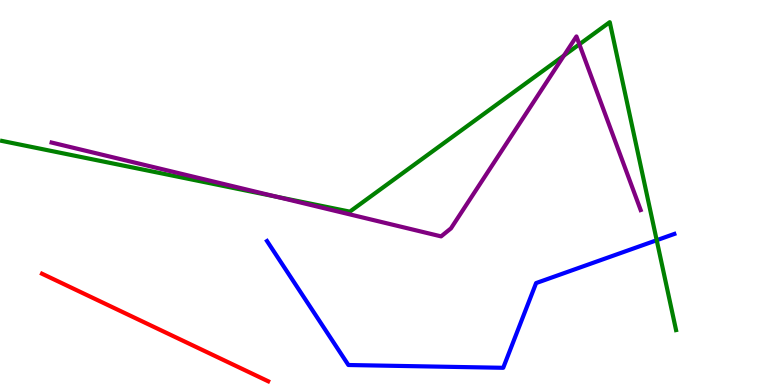[{'lines': ['blue', 'red'], 'intersections': []}, {'lines': ['green', 'red'], 'intersections': []}, {'lines': ['purple', 'red'], 'intersections': []}, {'lines': ['blue', 'green'], 'intersections': [{'x': 8.47, 'y': 3.76}]}, {'lines': ['blue', 'purple'], 'intersections': []}, {'lines': ['green', 'purple'], 'intersections': [{'x': 3.57, 'y': 4.89}, {'x': 7.28, 'y': 8.56}, {'x': 7.48, 'y': 8.85}]}]